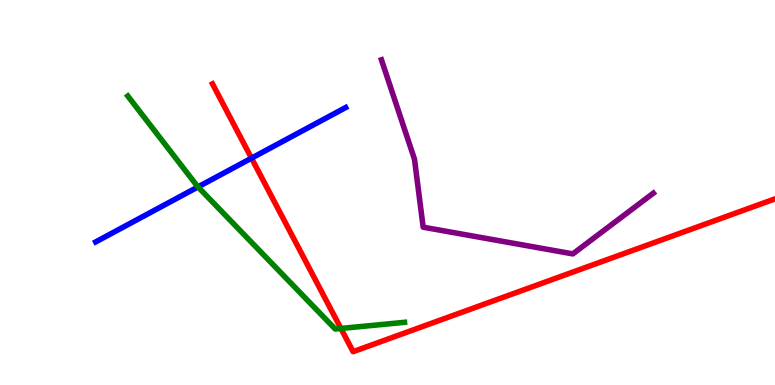[{'lines': ['blue', 'red'], 'intersections': [{'x': 3.25, 'y': 5.89}]}, {'lines': ['green', 'red'], 'intersections': [{'x': 4.4, 'y': 1.47}]}, {'lines': ['purple', 'red'], 'intersections': []}, {'lines': ['blue', 'green'], 'intersections': [{'x': 2.55, 'y': 5.14}]}, {'lines': ['blue', 'purple'], 'intersections': []}, {'lines': ['green', 'purple'], 'intersections': []}]